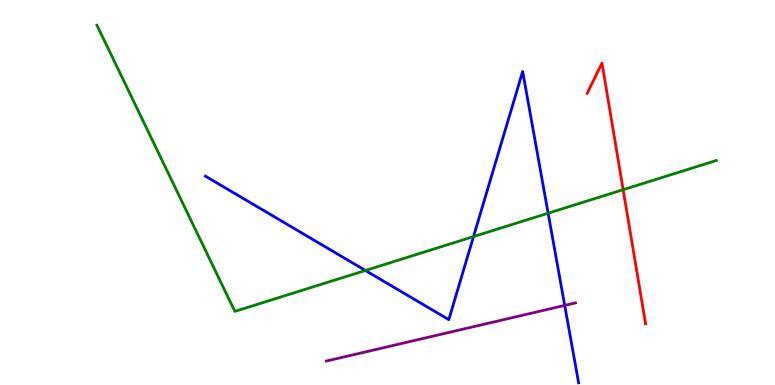[{'lines': ['blue', 'red'], 'intersections': []}, {'lines': ['green', 'red'], 'intersections': [{'x': 8.04, 'y': 5.07}]}, {'lines': ['purple', 'red'], 'intersections': []}, {'lines': ['blue', 'green'], 'intersections': [{'x': 4.71, 'y': 2.97}, {'x': 6.11, 'y': 3.85}, {'x': 7.07, 'y': 4.46}]}, {'lines': ['blue', 'purple'], 'intersections': [{'x': 7.29, 'y': 2.07}]}, {'lines': ['green', 'purple'], 'intersections': []}]